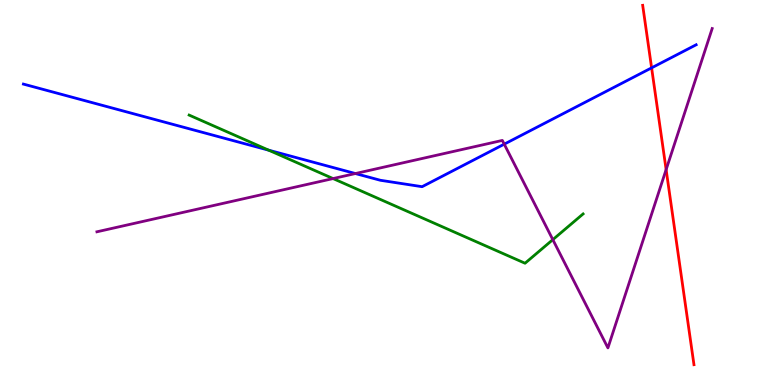[{'lines': ['blue', 'red'], 'intersections': [{'x': 8.41, 'y': 8.24}]}, {'lines': ['green', 'red'], 'intersections': []}, {'lines': ['purple', 'red'], 'intersections': [{'x': 8.6, 'y': 5.59}]}, {'lines': ['blue', 'green'], 'intersections': [{'x': 3.47, 'y': 6.1}]}, {'lines': ['blue', 'purple'], 'intersections': [{'x': 4.59, 'y': 5.49}, {'x': 6.51, 'y': 6.26}]}, {'lines': ['green', 'purple'], 'intersections': [{'x': 4.3, 'y': 5.36}, {'x': 7.13, 'y': 3.78}]}]